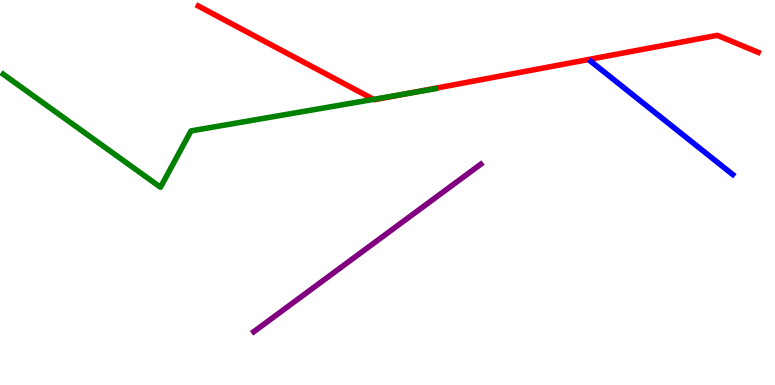[{'lines': ['blue', 'red'], 'intersections': []}, {'lines': ['green', 'red'], 'intersections': [{'x': 4.82, 'y': 7.42}, {'x': 5.25, 'y': 7.57}]}, {'lines': ['purple', 'red'], 'intersections': []}, {'lines': ['blue', 'green'], 'intersections': []}, {'lines': ['blue', 'purple'], 'intersections': []}, {'lines': ['green', 'purple'], 'intersections': []}]